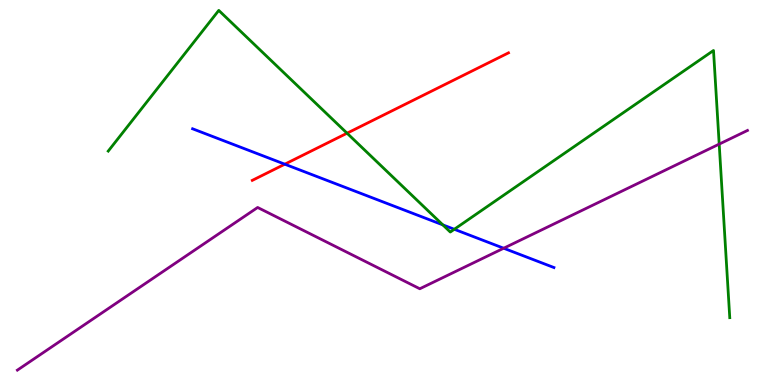[{'lines': ['blue', 'red'], 'intersections': [{'x': 3.67, 'y': 5.74}]}, {'lines': ['green', 'red'], 'intersections': [{'x': 4.48, 'y': 6.54}]}, {'lines': ['purple', 'red'], 'intersections': []}, {'lines': ['blue', 'green'], 'intersections': [{'x': 5.71, 'y': 4.16}, {'x': 5.86, 'y': 4.04}]}, {'lines': ['blue', 'purple'], 'intersections': [{'x': 6.5, 'y': 3.55}]}, {'lines': ['green', 'purple'], 'intersections': [{'x': 9.28, 'y': 6.26}]}]